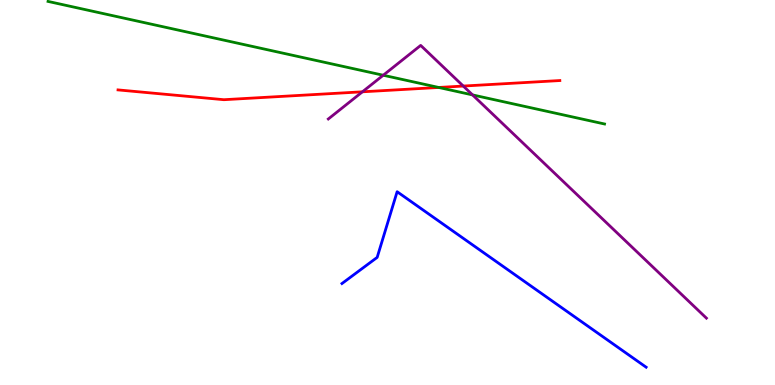[{'lines': ['blue', 'red'], 'intersections': []}, {'lines': ['green', 'red'], 'intersections': [{'x': 5.66, 'y': 7.73}]}, {'lines': ['purple', 'red'], 'intersections': [{'x': 4.68, 'y': 7.62}, {'x': 5.98, 'y': 7.76}]}, {'lines': ['blue', 'green'], 'intersections': []}, {'lines': ['blue', 'purple'], 'intersections': []}, {'lines': ['green', 'purple'], 'intersections': [{'x': 4.94, 'y': 8.05}, {'x': 6.1, 'y': 7.53}]}]